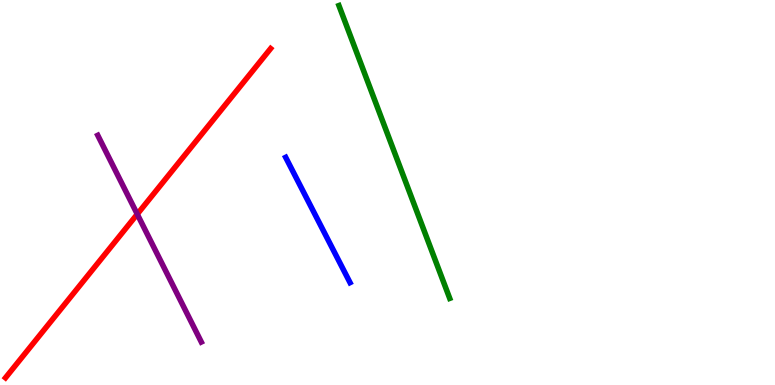[{'lines': ['blue', 'red'], 'intersections': []}, {'lines': ['green', 'red'], 'intersections': []}, {'lines': ['purple', 'red'], 'intersections': [{'x': 1.77, 'y': 4.44}]}, {'lines': ['blue', 'green'], 'intersections': []}, {'lines': ['blue', 'purple'], 'intersections': []}, {'lines': ['green', 'purple'], 'intersections': []}]